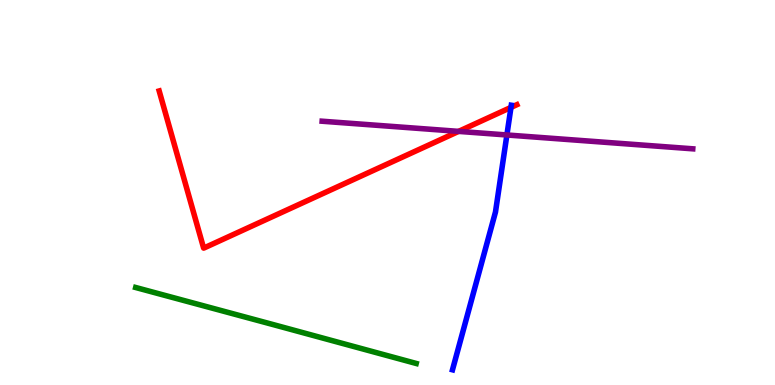[{'lines': ['blue', 'red'], 'intersections': [{'x': 6.59, 'y': 7.21}]}, {'lines': ['green', 'red'], 'intersections': []}, {'lines': ['purple', 'red'], 'intersections': [{'x': 5.92, 'y': 6.59}]}, {'lines': ['blue', 'green'], 'intersections': []}, {'lines': ['blue', 'purple'], 'intersections': [{'x': 6.54, 'y': 6.49}]}, {'lines': ['green', 'purple'], 'intersections': []}]